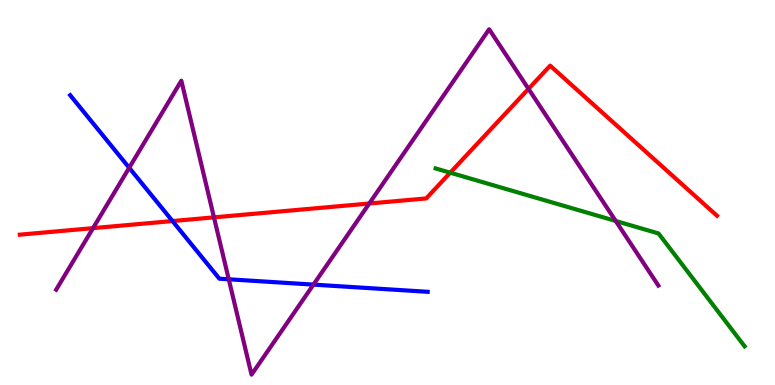[{'lines': ['blue', 'red'], 'intersections': [{'x': 2.23, 'y': 4.26}]}, {'lines': ['green', 'red'], 'intersections': [{'x': 5.81, 'y': 5.51}]}, {'lines': ['purple', 'red'], 'intersections': [{'x': 1.2, 'y': 4.07}, {'x': 2.76, 'y': 4.35}, {'x': 4.76, 'y': 4.71}, {'x': 6.82, 'y': 7.69}]}, {'lines': ['blue', 'green'], 'intersections': []}, {'lines': ['blue', 'purple'], 'intersections': [{'x': 1.67, 'y': 5.64}, {'x': 2.95, 'y': 2.75}, {'x': 4.04, 'y': 2.61}]}, {'lines': ['green', 'purple'], 'intersections': [{'x': 7.94, 'y': 4.26}]}]